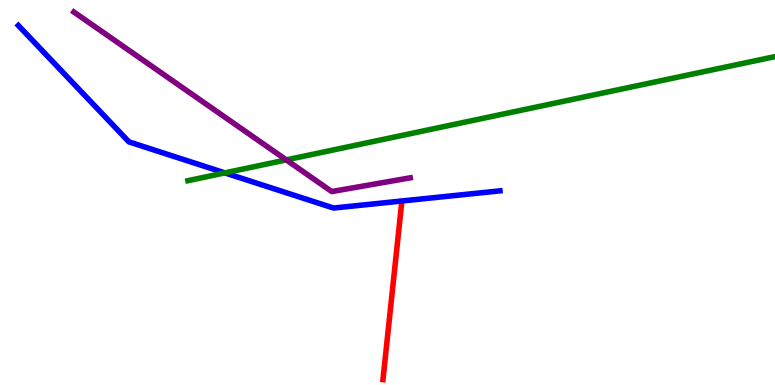[{'lines': ['blue', 'red'], 'intersections': []}, {'lines': ['green', 'red'], 'intersections': []}, {'lines': ['purple', 'red'], 'intersections': []}, {'lines': ['blue', 'green'], 'intersections': [{'x': 2.9, 'y': 5.51}]}, {'lines': ['blue', 'purple'], 'intersections': []}, {'lines': ['green', 'purple'], 'intersections': [{'x': 3.69, 'y': 5.85}]}]